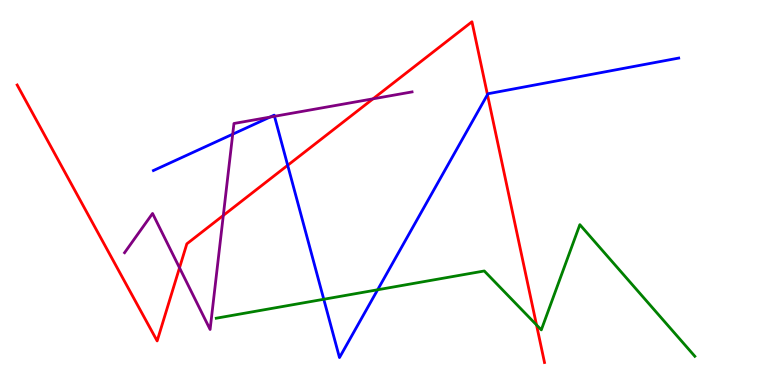[{'lines': ['blue', 'red'], 'intersections': [{'x': 3.71, 'y': 5.71}, {'x': 6.29, 'y': 7.54}]}, {'lines': ['green', 'red'], 'intersections': [{'x': 6.92, 'y': 1.56}]}, {'lines': ['purple', 'red'], 'intersections': [{'x': 2.32, 'y': 3.04}, {'x': 2.88, 'y': 4.4}, {'x': 4.81, 'y': 7.43}]}, {'lines': ['blue', 'green'], 'intersections': [{'x': 4.18, 'y': 2.23}, {'x': 4.87, 'y': 2.47}]}, {'lines': ['blue', 'purple'], 'intersections': [{'x': 3.0, 'y': 6.51}, {'x': 3.48, 'y': 6.96}, {'x': 3.54, 'y': 6.98}]}, {'lines': ['green', 'purple'], 'intersections': []}]